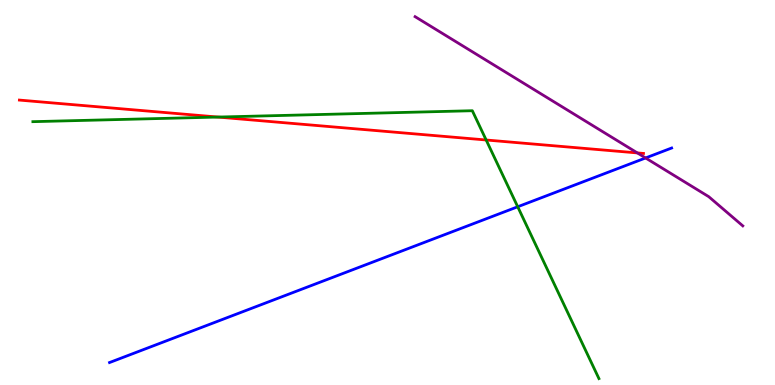[{'lines': ['blue', 'red'], 'intersections': []}, {'lines': ['green', 'red'], 'intersections': [{'x': 2.81, 'y': 6.96}, {'x': 6.27, 'y': 6.36}]}, {'lines': ['purple', 'red'], 'intersections': [{'x': 8.22, 'y': 6.03}]}, {'lines': ['blue', 'green'], 'intersections': [{'x': 6.68, 'y': 4.63}]}, {'lines': ['blue', 'purple'], 'intersections': [{'x': 8.33, 'y': 5.9}]}, {'lines': ['green', 'purple'], 'intersections': []}]